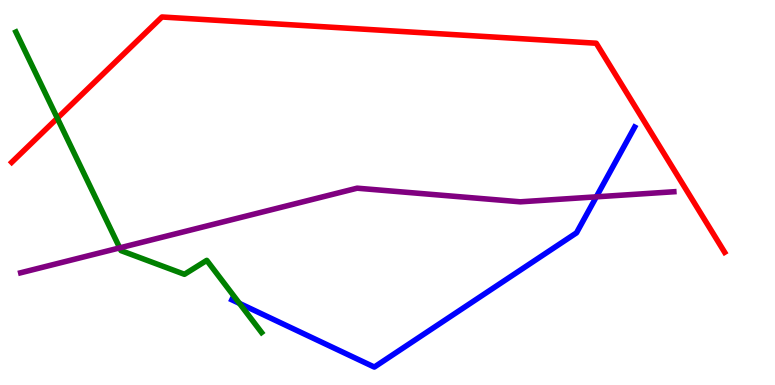[{'lines': ['blue', 'red'], 'intersections': []}, {'lines': ['green', 'red'], 'intersections': [{'x': 0.74, 'y': 6.93}]}, {'lines': ['purple', 'red'], 'intersections': []}, {'lines': ['blue', 'green'], 'intersections': [{'x': 3.09, 'y': 2.12}]}, {'lines': ['blue', 'purple'], 'intersections': [{'x': 7.69, 'y': 4.89}]}, {'lines': ['green', 'purple'], 'intersections': [{'x': 1.54, 'y': 3.56}]}]